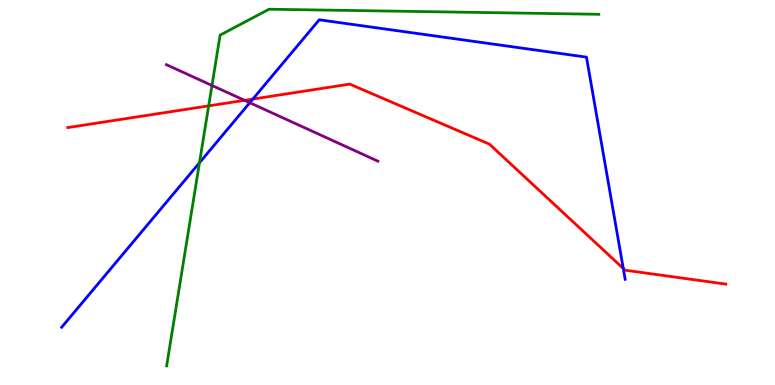[{'lines': ['blue', 'red'], 'intersections': [{'x': 3.26, 'y': 7.43}, {'x': 8.04, 'y': 3.03}]}, {'lines': ['green', 'red'], 'intersections': [{'x': 2.69, 'y': 7.25}]}, {'lines': ['purple', 'red'], 'intersections': [{'x': 3.16, 'y': 7.39}]}, {'lines': ['blue', 'green'], 'intersections': [{'x': 2.57, 'y': 5.77}]}, {'lines': ['blue', 'purple'], 'intersections': [{'x': 3.22, 'y': 7.33}]}, {'lines': ['green', 'purple'], 'intersections': [{'x': 2.74, 'y': 7.78}]}]